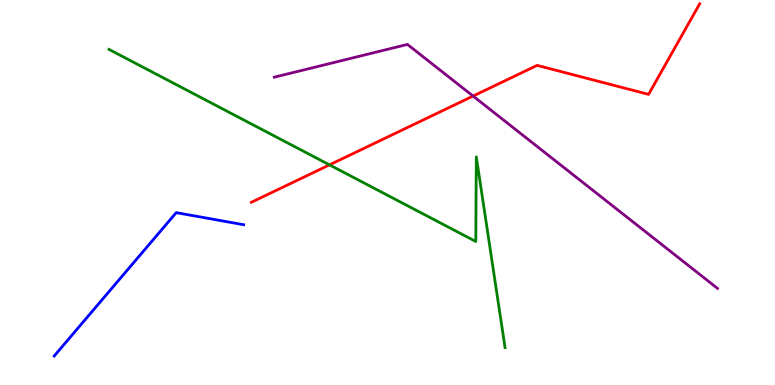[{'lines': ['blue', 'red'], 'intersections': []}, {'lines': ['green', 'red'], 'intersections': [{'x': 4.25, 'y': 5.72}]}, {'lines': ['purple', 'red'], 'intersections': [{'x': 6.1, 'y': 7.5}]}, {'lines': ['blue', 'green'], 'intersections': []}, {'lines': ['blue', 'purple'], 'intersections': []}, {'lines': ['green', 'purple'], 'intersections': []}]